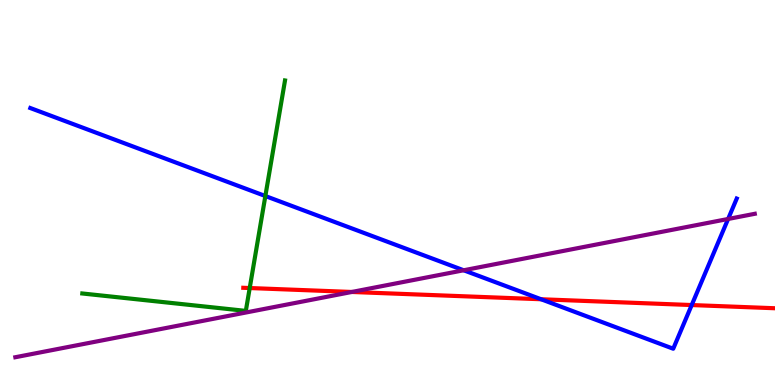[{'lines': ['blue', 'red'], 'intersections': [{'x': 6.98, 'y': 2.23}, {'x': 8.93, 'y': 2.08}]}, {'lines': ['green', 'red'], 'intersections': [{'x': 3.22, 'y': 2.52}]}, {'lines': ['purple', 'red'], 'intersections': [{'x': 4.54, 'y': 2.42}]}, {'lines': ['blue', 'green'], 'intersections': [{'x': 3.42, 'y': 4.91}]}, {'lines': ['blue', 'purple'], 'intersections': [{'x': 5.98, 'y': 2.98}, {'x': 9.39, 'y': 4.31}]}, {'lines': ['green', 'purple'], 'intersections': []}]